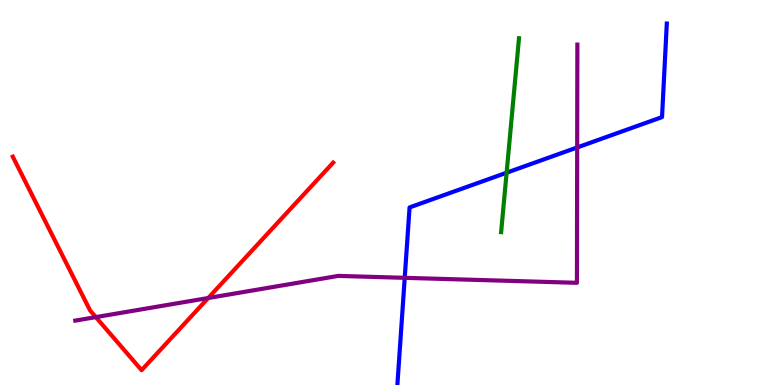[{'lines': ['blue', 'red'], 'intersections': []}, {'lines': ['green', 'red'], 'intersections': []}, {'lines': ['purple', 'red'], 'intersections': [{'x': 1.24, 'y': 1.76}, {'x': 2.69, 'y': 2.26}]}, {'lines': ['blue', 'green'], 'intersections': [{'x': 6.54, 'y': 5.51}]}, {'lines': ['blue', 'purple'], 'intersections': [{'x': 5.22, 'y': 2.78}, {'x': 7.45, 'y': 6.17}]}, {'lines': ['green', 'purple'], 'intersections': []}]